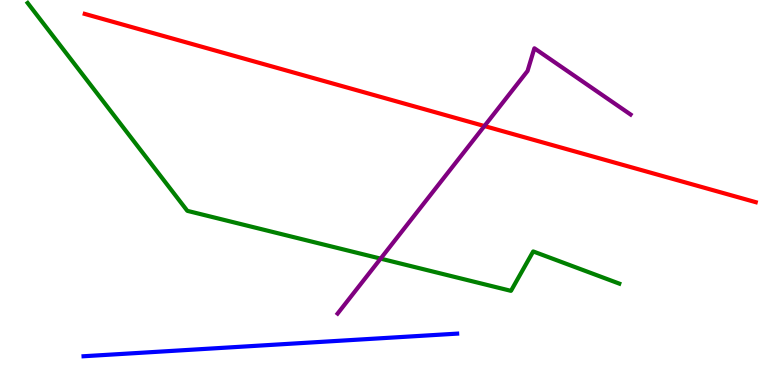[{'lines': ['blue', 'red'], 'intersections': []}, {'lines': ['green', 'red'], 'intersections': []}, {'lines': ['purple', 'red'], 'intersections': [{'x': 6.25, 'y': 6.73}]}, {'lines': ['blue', 'green'], 'intersections': []}, {'lines': ['blue', 'purple'], 'intersections': []}, {'lines': ['green', 'purple'], 'intersections': [{'x': 4.91, 'y': 3.28}]}]